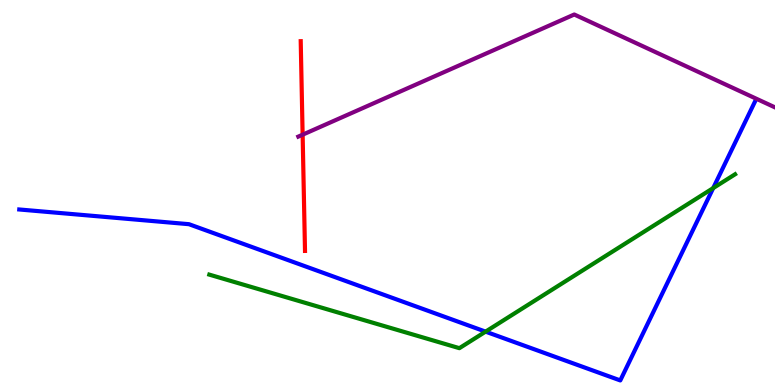[{'lines': ['blue', 'red'], 'intersections': []}, {'lines': ['green', 'red'], 'intersections': []}, {'lines': ['purple', 'red'], 'intersections': [{'x': 3.9, 'y': 6.5}]}, {'lines': ['blue', 'green'], 'intersections': [{'x': 6.27, 'y': 1.39}, {'x': 9.2, 'y': 5.11}]}, {'lines': ['blue', 'purple'], 'intersections': []}, {'lines': ['green', 'purple'], 'intersections': []}]